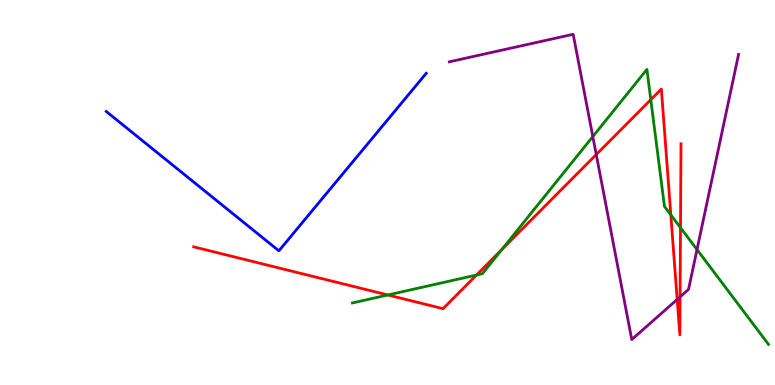[{'lines': ['blue', 'red'], 'intersections': []}, {'lines': ['green', 'red'], 'intersections': [{'x': 5.0, 'y': 2.34}, {'x': 6.15, 'y': 2.86}, {'x': 6.48, 'y': 3.52}, {'x': 8.4, 'y': 7.41}, {'x': 8.66, 'y': 4.42}, {'x': 8.78, 'y': 4.09}]}, {'lines': ['purple', 'red'], 'intersections': [{'x': 7.69, 'y': 5.99}, {'x': 8.74, 'y': 2.22}, {'x': 8.78, 'y': 2.29}]}, {'lines': ['blue', 'green'], 'intersections': []}, {'lines': ['blue', 'purple'], 'intersections': []}, {'lines': ['green', 'purple'], 'intersections': [{'x': 7.65, 'y': 6.45}, {'x': 8.99, 'y': 3.52}]}]